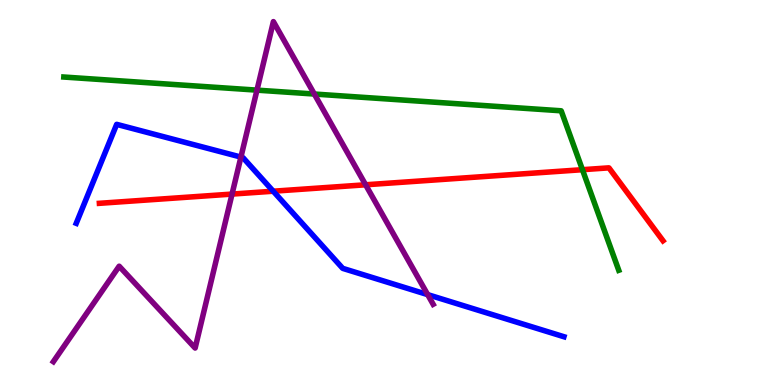[{'lines': ['blue', 'red'], 'intersections': [{'x': 3.53, 'y': 5.03}]}, {'lines': ['green', 'red'], 'intersections': [{'x': 7.52, 'y': 5.59}]}, {'lines': ['purple', 'red'], 'intersections': [{'x': 2.99, 'y': 4.96}, {'x': 4.72, 'y': 5.2}]}, {'lines': ['blue', 'green'], 'intersections': []}, {'lines': ['blue', 'purple'], 'intersections': [{'x': 3.11, 'y': 5.92}, {'x': 5.52, 'y': 2.35}]}, {'lines': ['green', 'purple'], 'intersections': [{'x': 3.32, 'y': 7.66}, {'x': 4.06, 'y': 7.56}]}]